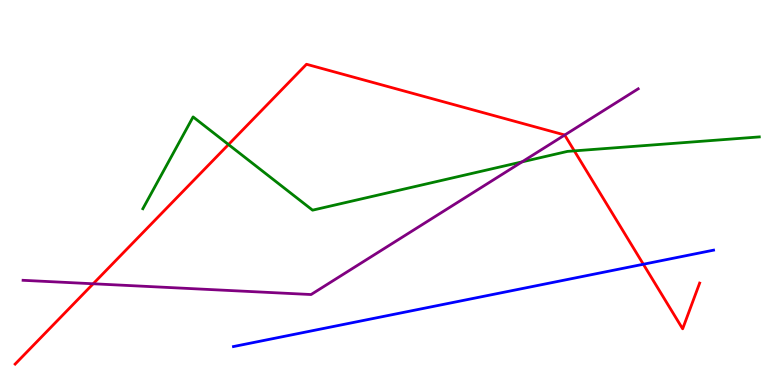[{'lines': ['blue', 'red'], 'intersections': [{'x': 8.3, 'y': 3.14}]}, {'lines': ['green', 'red'], 'intersections': [{'x': 2.95, 'y': 6.25}, {'x': 7.41, 'y': 6.08}]}, {'lines': ['purple', 'red'], 'intersections': [{'x': 1.2, 'y': 2.63}, {'x': 7.29, 'y': 6.49}]}, {'lines': ['blue', 'green'], 'intersections': []}, {'lines': ['blue', 'purple'], 'intersections': []}, {'lines': ['green', 'purple'], 'intersections': [{'x': 6.74, 'y': 5.8}]}]